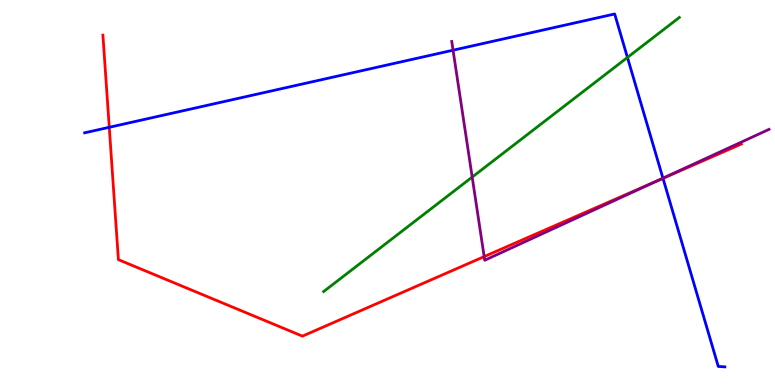[{'lines': ['blue', 'red'], 'intersections': [{'x': 1.41, 'y': 6.69}, {'x': 8.55, 'y': 5.37}]}, {'lines': ['green', 'red'], 'intersections': []}, {'lines': ['purple', 'red'], 'intersections': [{'x': 6.25, 'y': 3.33}, {'x': 8.47, 'y': 5.29}]}, {'lines': ['blue', 'green'], 'intersections': [{'x': 8.1, 'y': 8.51}]}, {'lines': ['blue', 'purple'], 'intersections': [{'x': 5.85, 'y': 8.7}, {'x': 8.55, 'y': 5.37}]}, {'lines': ['green', 'purple'], 'intersections': [{'x': 6.09, 'y': 5.4}]}]